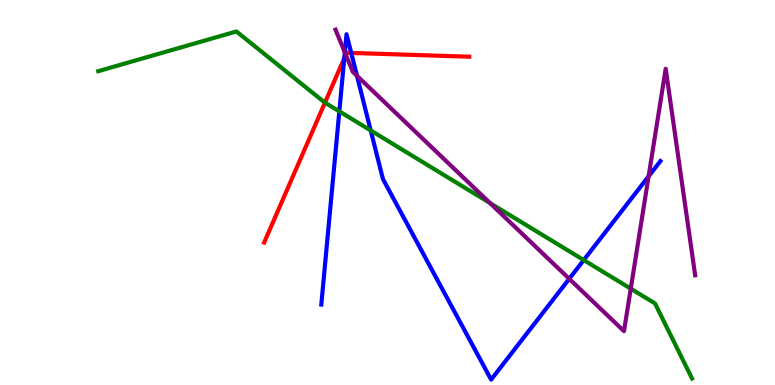[{'lines': ['blue', 'red'], 'intersections': [{'x': 4.44, 'y': 8.49}, {'x': 4.53, 'y': 8.63}]}, {'lines': ['green', 'red'], 'intersections': [{'x': 4.19, 'y': 7.33}]}, {'lines': ['purple', 'red'], 'intersections': [{'x': 4.46, 'y': 8.58}]}, {'lines': ['blue', 'green'], 'intersections': [{'x': 4.38, 'y': 7.11}, {'x': 4.78, 'y': 6.61}, {'x': 7.53, 'y': 3.25}]}, {'lines': ['blue', 'purple'], 'intersections': [{'x': 4.45, 'y': 8.64}, {'x': 4.61, 'y': 8.03}, {'x': 7.34, 'y': 2.76}, {'x': 8.37, 'y': 5.42}]}, {'lines': ['green', 'purple'], 'intersections': [{'x': 6.32, 'y': 4.73}, {'x': 8.14, 'y': 2.5}]}]